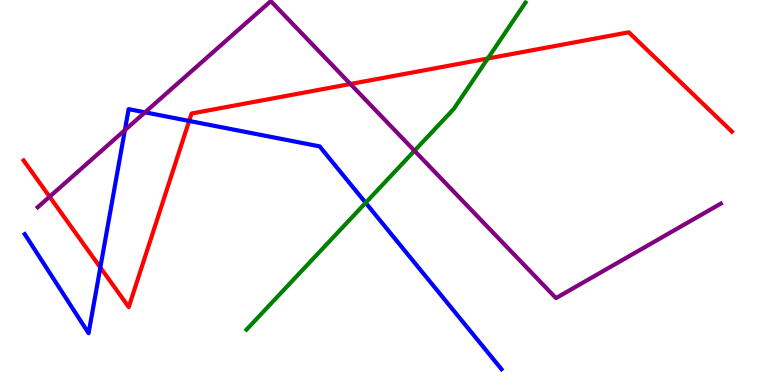[{'lines': ['blue', 'red'], 'intersections': [{'x': 1.29, 'y': 3.05}, {'x': 2.44, 'y': 6.86}]}, {'lines': ['green', 'red'], 'intersections': [{'x': 6.29, 'y': 8.48}]}, {'lines': ['purple', 'red'], 'intersections': [{'x': 0.64, 'y': 4.89}, {'x': 4.52, 'y': 7.82}]}, {'lines': ['blue', 'green'], 'intersections': [{'x': 4.72, 'y': 4.73}]}, {'lines': ['blue', 'purple'], 'intersections': [{'x': 1.61, 'y': 6.62}, {'x': 1.87, 'y': 7.08}]}, {'lines': ['green', 'purple'], 'intersections': [{'x': 5.35, 'y': 6.08}]}]